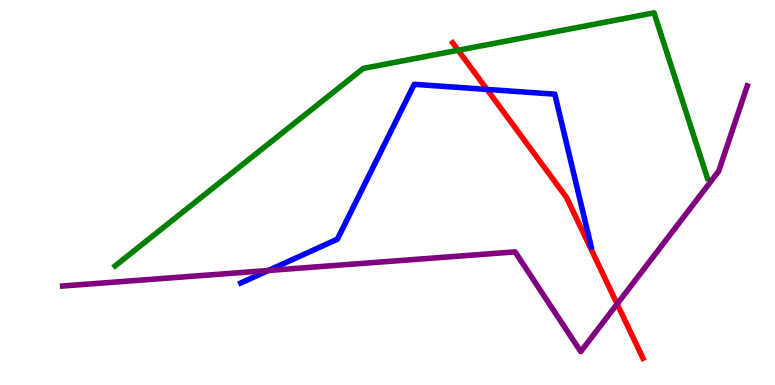[{'lines': ['blue', 'red'], 'intersections': [{'x': 6.28, 'y': 7.68}]}, {'lines': ['green', 'red'], 'intersections': [{'x': 5.91, 'y': 8.69}]}, {'lines': ['purple', 'red'], 'intersections': [{'x': 7.96, 'y': 2.11}]}, {'lines': ['blue', 'green'], 'intersections': []}, {'lines': ['blue', 'purple'], 'intersections': [{'x': 3.46, 'y': 2.97}]}, {'lines': ['green', 'purple'], 'intersections': []}]